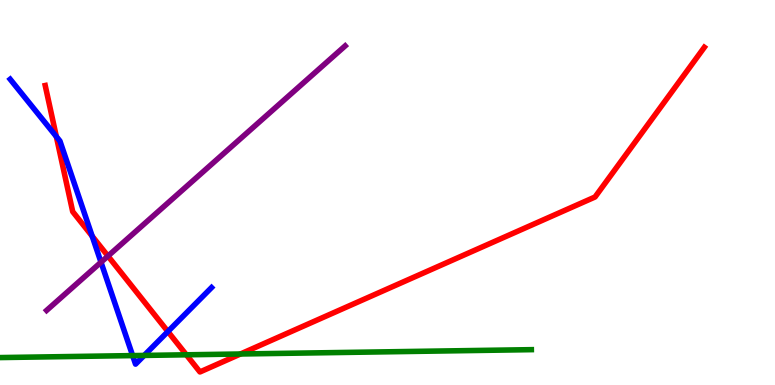[{'lines': ['blue', 'red'], 'intersections': [{'x': 0.727, 'y': 6.45}, {'x': 1.19, 'y': 3.87}, {'x': 2.17, 'y': 1.39}]}, {'lines': ['green', 'red'], 'intersections': [{'x': 2.4, 'y': 0.785}, {'x': 3.1, 'y': 0.805}]}, {'lines': ['purple', 'red'], 'intersections': [{'x': 1.39, 'y': 3.35}]}, {'lines': ['blue', 'green'], 'intersections': [{'x': 1.71, 'y': 0.764}, {'x': 1.86, 'y': 0.768}]}, {'lines': ['blue', 'purple'], 'intersections': [{'x': 1.3, 'y': 3.19}]}, {'lines': ['green', 'purple'], 'intersections': []}]